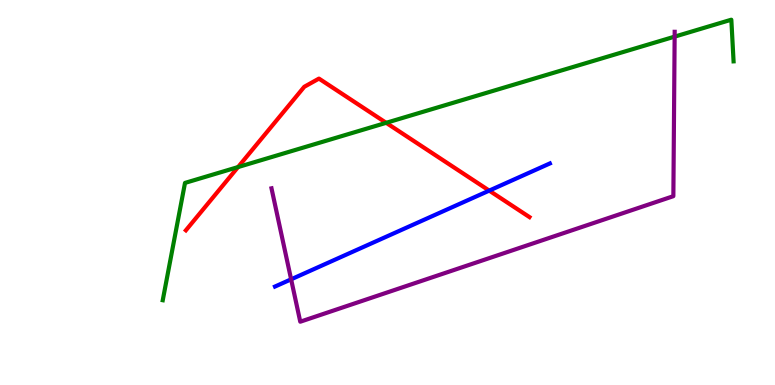[{'lines': ['blue', 'red'], 'intersections': [{'x': 6.31, 'y': 5.05}]}, {'lines': ['green', 'red'], 'intersections': [{'x': 3.07, 'y': 5.66}, {'x': 4.98, 'y': 6.81}]}, {'lines': ['purple', 'red'], 'intersections': []}, {'lines': ['blue', 'green'], 'intersections': []}, {'lines': ['blue', 'purple'], 'intersections': [{'x': 3.76, 'y': 2.74}]}, {'lines': ['green', 'purple'], 'intersections': [{'x': 8.7, 'y': 9.05}]}]